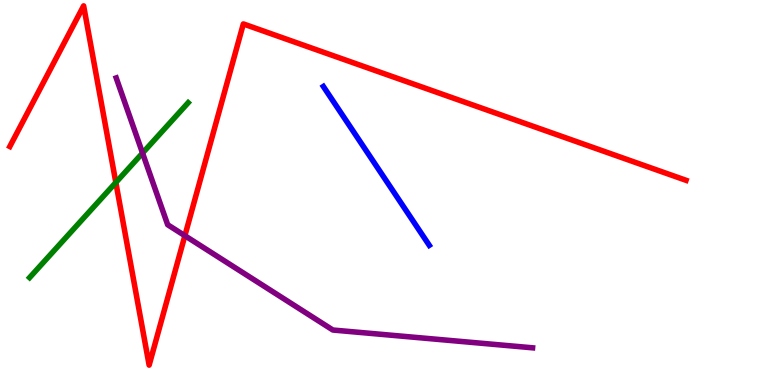[{'lines': ['blue', 'red'], 'intersections': []}, {'lines': ['green', 'red'], 'intersections': [{'x': 1.49, 'y': 5.26}]}, {'lines': ['purple', 'red'], 'intersections': [{'x': 2.39, 'y': 3.88}]}, {'lines': ['blue', 'green'], 'intersections': []}, {'lines': ['blue', 'purple'], 'intersections': []}, {'lines': ['green', 'purple'], 'intersections': [{'x': 1.84, 'y': 6.02}]}]